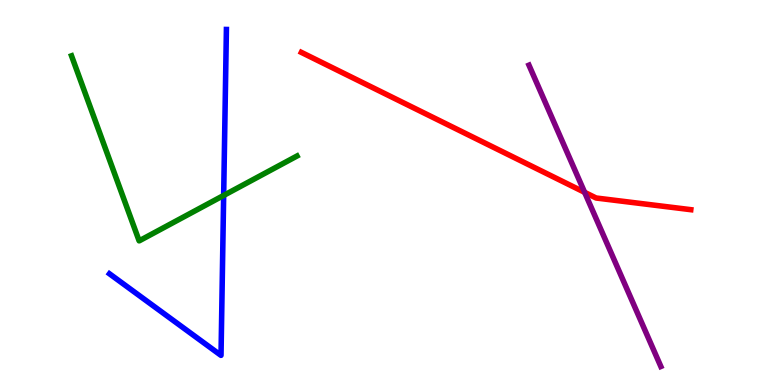[{'lines': ['blue', 'red'], 'intersections': []}, {'lines': ['green', 'red'], 'intersections': []}, {'lines': ['purple', 'red'], 'intersections': [{'x': 7.54, 'y': 5.0}]}, {'lines': ['blue', 'green'], 'intersections': [{'x': 2.89, 'y': 4.92}]}, {'lines': ['blue', 'purple'], 'intersections': []}, {'lines': ['green', 'purple'], 'intersections': []}]